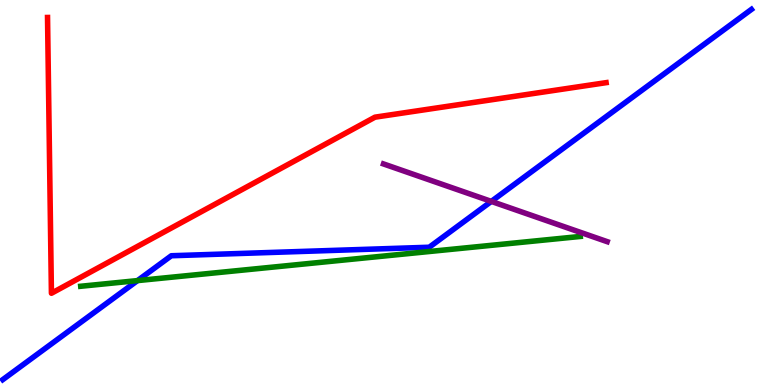[{'lines': ['blue', 'red'], 'intersections': []}, {'lines': ['green', 'red'], 'intersections': []}, {'lines': ['purple', 'red'], 'intersections': []}, {'lines': ['blue', 'green'], 'intersections': [{'x': 1.77, 'y': 2.71}]}, {'lines': ['blue', 'purple'], 'intersections': [{'x': 6.34, 'y': 4.77}]}, {'lines': ['green', 'purple'], 'intersections': []}]